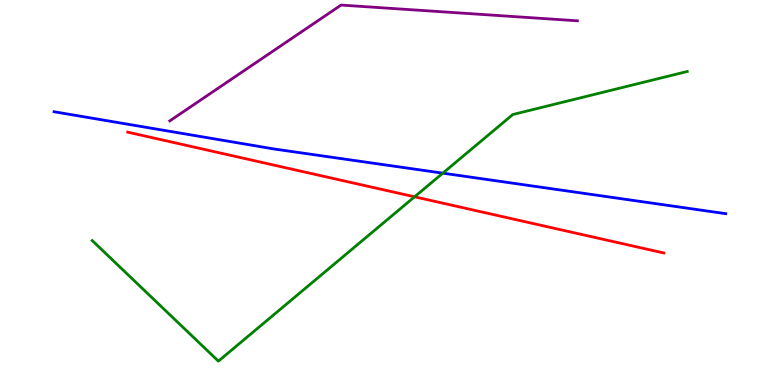[{'lines': ['blue', 'red'], 'intersections': []}, {'lines': ['green', 'red'], 'intersections': [{'x': 5.35, 'y': 4.89}]}, {'lines': ['purple', 'red'], 'intersections': []}, {'lines': ['blue', 'green'], 'intersections': [{'x': 5.71, 'y': 5.5}]}, {'lines': ['blue', 'purple'], 'intersections': []}, {'lines': ['green', 'purple'], 'intersections': []}]